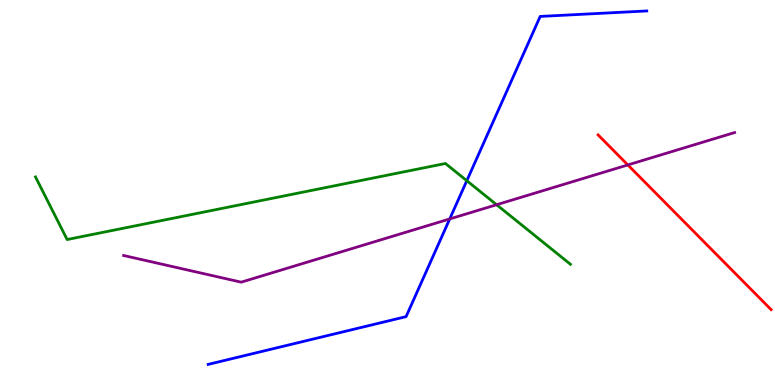[{'lines': ['blue', 'red'], 'intersections': []}, {'lines': ['green', 'red'], 'intersections': []}, {'lines': ['purple', 'red'], 'intersections': [{'x': 8.1, 'y': 5.72}]}, {'lines': ['blue', 'green'], 'intersections': [{'x': 6.02, 'y': 5.31}]}, {'lines': ['blue', 'purple'], 'intersections': [{'x': 5.8, 'y': 4.31}]}, {'lines': ['green', 'purple'], 'intersections': [{'x': 6.41, 'y': 4.68}]}]